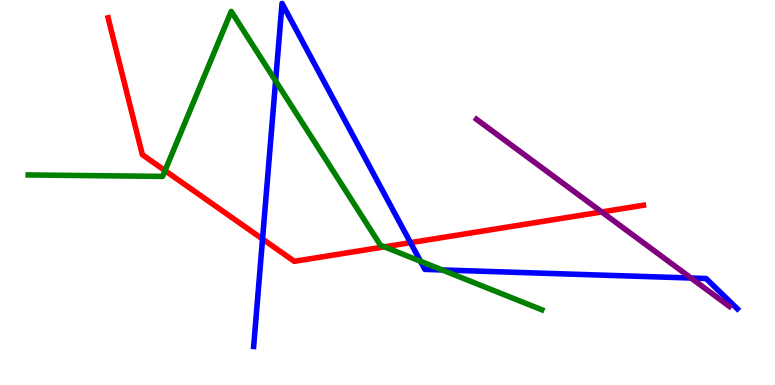[{'lines': ['blue', 'red'], 'intersections': [{'x': 3.39, 'y': 3.79}, {'x': 5.3, 'y': 3.7}]}, {'lines': ['green', 'red'], 'intersections': [{'x': 2.13, 'y': 5.57}, {'x': 4.96, 'y': 3.59}]}, {'lines': ['purple', 'red'], 'intersections': [{'x': 7.76, 'y': 4.49}]}, {'lines': ['blue', 'green'], 'intersections': [{'x': 3.56, 'y': 7.9}, {'x': 5.43, 'y': 3.21}, {'x': 5.71, 'y': 2.99}]}, {'lines': ['blue', 'purple'], 'intersections': [{'x': 8.92, 'y': 2.78}]}, {'lines': ['green', 'purple'], 'intersections': []}]